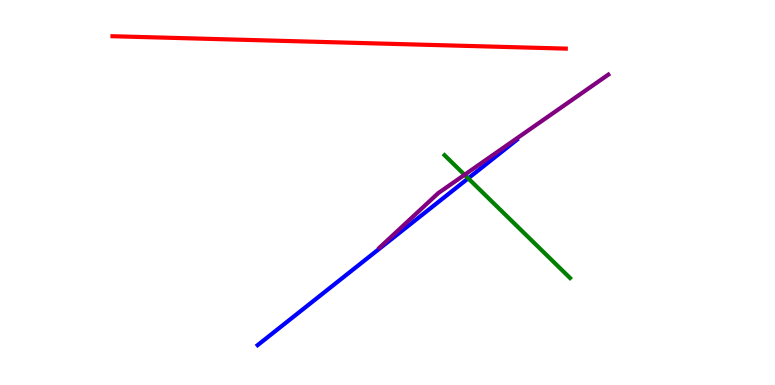[{'lines': ['blue', 'red'], 'intersections': []}, {'lines': ['green', 'red'], 'intersections': []}, {'lines': ['purple', 'red'], 'intersections': []}, {'lines': ['blue', 'green'], 'intersections': [{'x': 6.04, 'y': 5.37}]}, {'lines': ['blue', 'purple'], 'intersections': []}, {'lines': ['green', 'purple'], 'intersections': [{'x': 5.99, 'y': 5.46}]}]